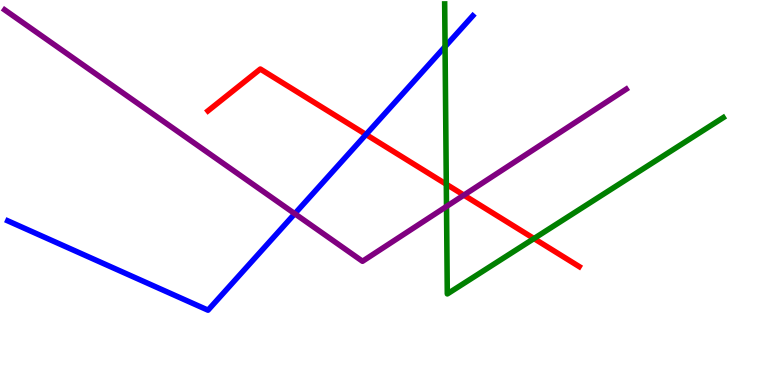[{'lines': ['blue', 'red'], 'intersections': [{'x': 4.72, 'y': 6.51}]}, {'lines': ['green', 'red'], 'intersections': [{'x': 5.76, 'y': 5.21}, {'x': 6.89, 'y': 3.8}]}, {'lines': ['purple', 'red'], 'intersections': [{'x': 5.99, 'y': 4.93}]}, {'lines': ['blue', 'green'], 'intersections': [{'x': 5.74, 'y': 8.79}]}, {'lines': ['blue', 'purple'], 'intersections': [{'x': 3.8, 'y': 4.45}]}, {'lines': ['green', 'purple'], 'intersections': [{'x': 5.76, 'y': 4.64}]}]